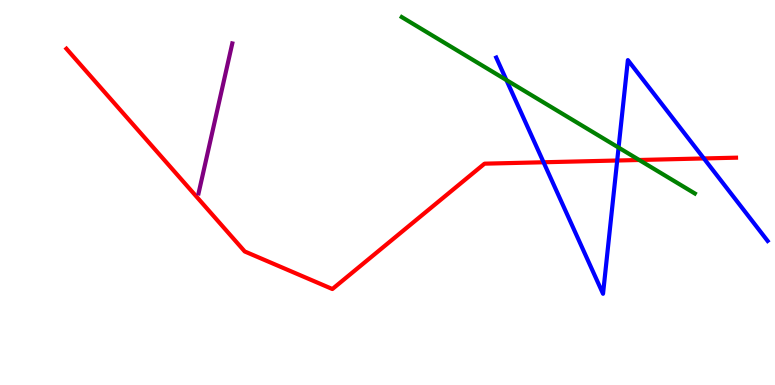[{'lines': ['blue', 'red'], 'intersections': [{'x': 7.01, 'y': 5.79}, {'x': 7.96, 'y': 5.83}, {'x': 9.08, 'y': 5.88}]}, {'lines': ['green', 'red'], 'intersections': [{'x': 8.25, 'y': 5.84}]}, {'lines': ['purple', 'red'], 'intersections': []}, {'lines': ['blue', 'green'], 'intersections': [{'x': 6.53, 'y': 7.92}, {'x': 7.98, 'y': 6.17}]}, {'lines': ['blue', 'purple'], 'intersections': []}, {'lines': ['green', 'purple'], 'intersections': []}]